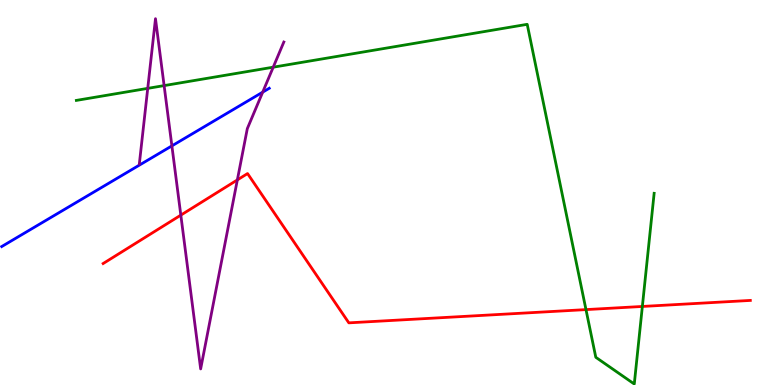[{'lines': ['blue', 'red'], 'intersections': []}, {'lines': ['green', 'red'], 'intersections': [{'x': 7.56, 'y': 1.96}, {'x': 8.29, 'y': 2.04}]}, {'lines': ['purple', 'red'], 'intersections': [{'x': 2.33, 'y': 4.41}, {'x': 3.06, 'y': 5.33}]}, {'lines': ['blue', 'green'], 'intersections': []}, {'lines': ['blue', 'purple'], 'intersections': [{'x': 2.22, 'y': 6.21}, {'x': 3.39, 'y': 7.61}]}, {'lines': ['green', 'purple'], 'intersections': [{'x': 1.91, 'y': 7.7}, {'x': 2.12, 'y': 7.78}, {'x': 3.53, 'y': 8.25}]}]